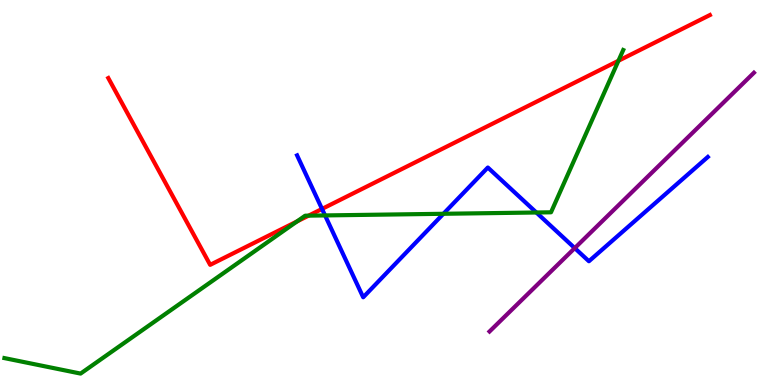[{'lines': ['blue', 'red'], 'intersections': [{'x': 4.16, 'y': 4.57}]}, {'lines': ['green', 'red'], 'intersections': [{'x': 3.83, 'y': 4.25}, {'x': 3.98, 'y': 4.4}, {'x': 7.98, 'y': 8.42}]}, {'lines': ['purple', 'red'], 'intersections': []}, {'lines': ['blue', 'green'], 'intersections': [{'x': 4.19, 'y': 4.4}, {'x': 5.72, 'y': 4.45}, {'x': 6.92, 'y': 4.48}]}, {'lines': ['blue', 'purple'], 'intersections': [{'x': 7.42, 'y': 3.56}]}, {'lines': ['green', 'purple'], 'intersections': []}]